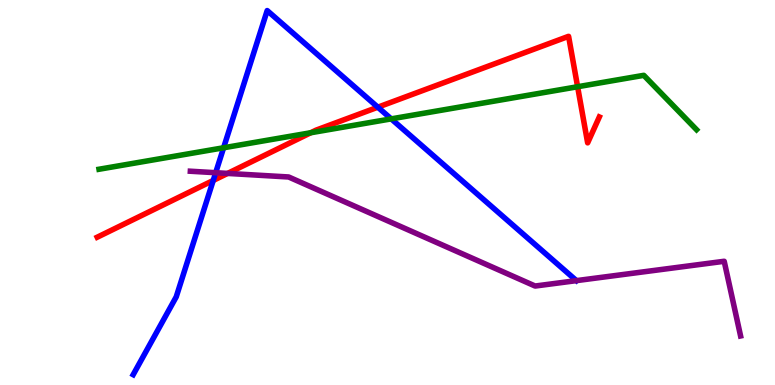[{'lines': ['blue', 'red'], 'intersections': [{'x': 2.75, 'y': 5.31}, {'x': 4.88, 'y': 7.22}]}, {'lines': ['green', 'red'], 'intersections': [{'x': 4.01, 'y': 6.55}, {'x': 7.45, 'y': 7.75}]}, {'lines': ['purple', 'red'], 'intersections': [{'x': 2.94, 'y': 5.5}]}, {'lines': ['blue', 'green'], 'intersections': [{'x': 2.89, 'y': 6.16}, {'x': 5.05, 'y': 6.91}]}, {'lines': ['blue', 'purple'], 'intersections': [{'x': 2.78, 'y': 5.51}]}, {'lines': ['green', 'purple'], 'intersections': []}]